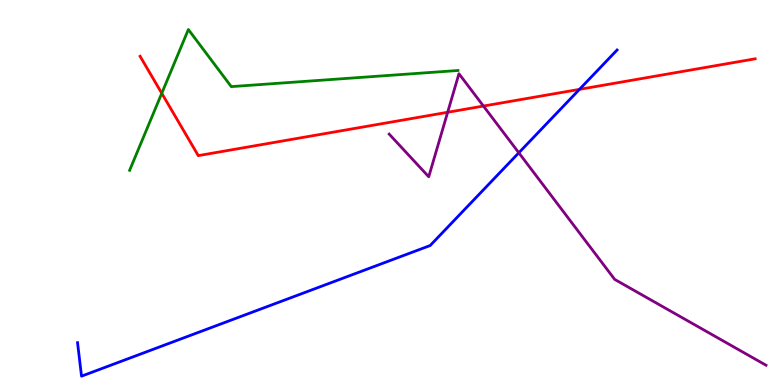[{'lines': ['blue', 'red'], 'intersections': [{'x': 7.48, 'y': 7.68}]}, {'lines': ['green', 'red'], 'intersections': [{'x': 2.09, 'y': 7.58}]}, {'lines': ['purple', 'red'], 'intersections': [{'x': 5.78, 'y': 7.08}, {'x': 6.24, 'y': 7.25}]}, {'lines': ['blue', 'green'], 'intersections': []}, {'lines': ['blue', 'purple'], 'intersections': [{'x': 6.69, 'y': 6.03}]}, {'lines': ['green', 'purple'], 'intersections': []}]